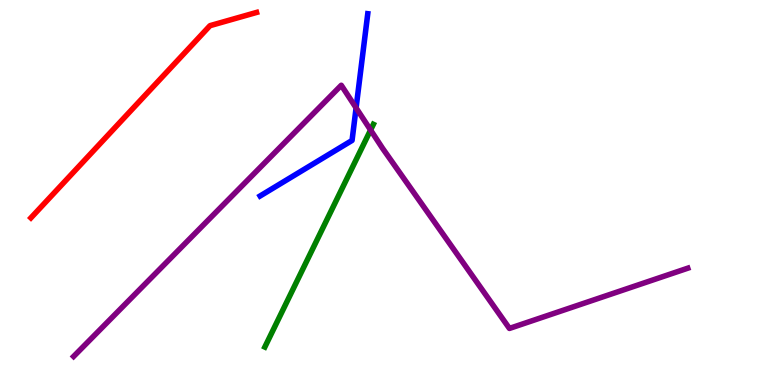[{'lines': ['blue', 'red'], 'intersections': []}, {'lines': ['green', 'red'], 'intersections': []}, {'lines': ['purple', 'red'], 'intersections': []}, {'lines': ['blue', 'green'], 'intersections': []}, {'lines': ['blue', 'purple'], 'intersections': [{'x': 4.59, 'y': 7.2}]}, {'lines': ['green', 'purple'], 'intersections': [{'x': 4.78, 'y': 6.62}]}]